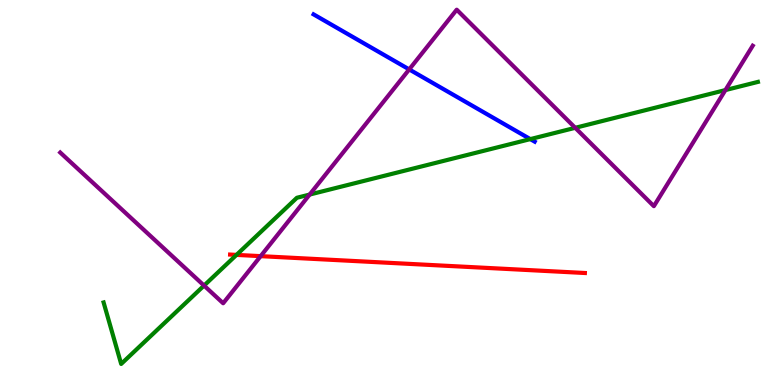[{'lines': ['blue', 'red'], 'intersections': []}, {'lines': ['green', 'red'], 'intersections': [{'x': 3.05, 'y': 3.38}]}, {'lines': ['purple', 'red'], 'intersections': [{'x': 3.36, 'y': 3.35}]}, {'lines': ['blue', 'green'], 'intersections': [{'x': 6.84, 'y': 6.39}]}, {'lines': ['blue', 'purple'], 'intersections': [{'x': 5.28, 'y': 8.2}]}, {'lines': ['green', 'purple'], 'intersections': [{'x': 2.63, 'y': 2.58}, {'x': 4.0, 'y': 4.95}, {'x': 7.42, 'y': 6.68}, {'x': 9.36, 'y': 7.66}]}]